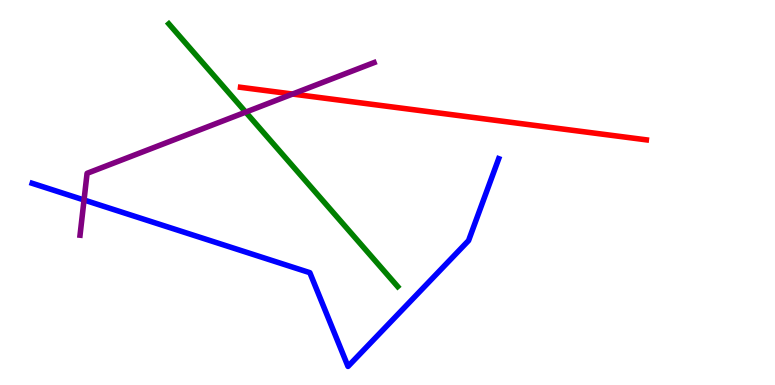[{'lines': ['blue', 'red'], 'intersections': []}, {'lines': ['green', 'red'], 'intersections': []}, {'lines': ['purple', 'red'], 'intersections': [{'x': 3.77, 'y': 7.56}]}, {'lines': ['blue', 'green'], 'intersections': []}, {'lines': ['blue', 'purple'], 'intersections': [{'x': 1.08, 'y': 4.81}]}, {'lines': ['green', 'purple'], 'intersections': [{'x': 3.17, 'y': 7.09}]}]